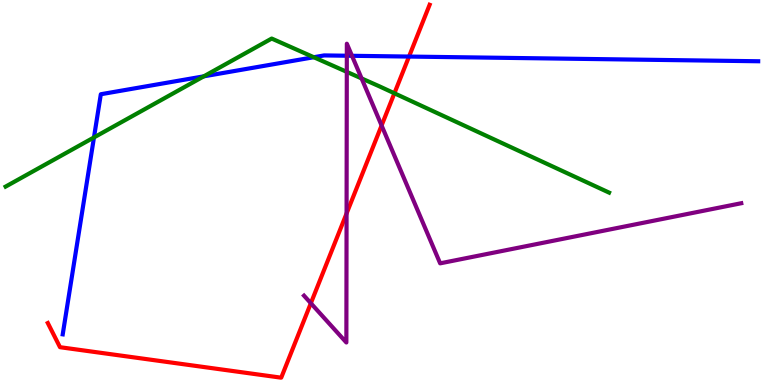[{'lines': ['blue', 'red'], 'intersections': [{'x': 5.28, 'y': 8.53}]}, {'lines': ['green', 'red'], 'intersections': [{'x': 5.09, 'y': 7.58}]}, {'lines': ['purple', 'red'], 'intersections': [{'x': 4.01, 'y': 2.12}, {'x': 4.47, 'y': 4.46}, {'x': 4.92, 'y': 6.74}]}, {'lines': ['blue', 'green'], 'intersections': [{'x': 1.21, 'y': 6.43}, {'x': 2.63, 'y': 8.02}, {'x': 4.05, 'y': 8.51}]}, {'lines': ['blue', 'purple'], 'intersections': [{'x': 4.48, 'y': 8.55}, {'x': 4.54, 'y': 8.55}]}, {'lines': ['green', 'purple'], 'intersections': [{'x': 4.47, 'y': 8.13}, {'x': 4.67, 'y': 7.96}]}]